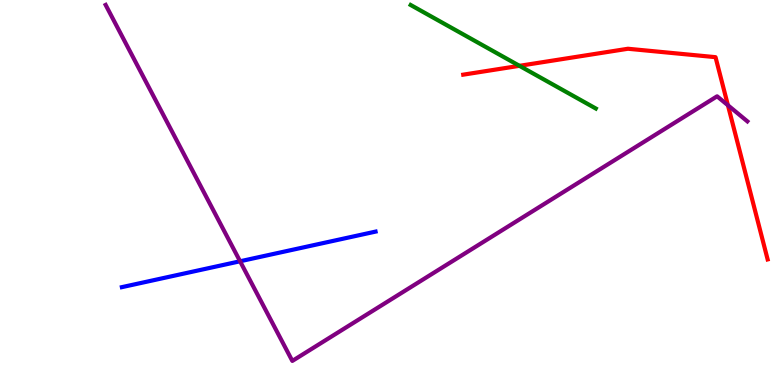[{'lines': ['blue', 'red'], 'intersections': []}, {'lines': ['green', 'red'], 'intersections': [{'x': 6.7, 'y': 8.29}]}, {'lines': ['purple', 'red'], 'intersections': [{'x': 9.39, 'y': 7.27}]}, {'lines': ['blue', 'green'], 'intersections': []}, {'lines': ['blue', 'purple'], 'intersections': [{'x': 3.1, 'y': 3.21}]}, {'lines': ['green', 'purple'], 'intersections': []}]